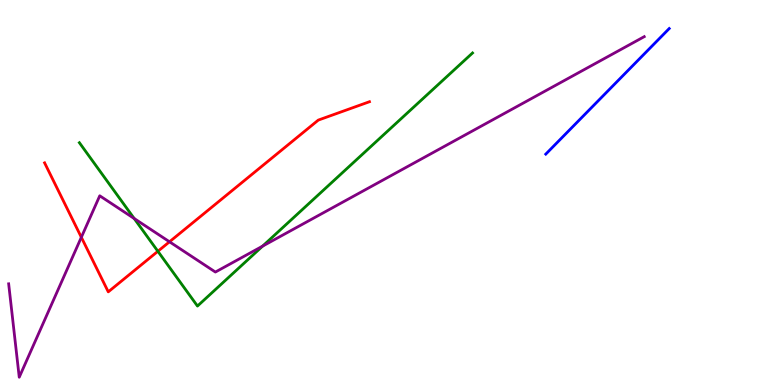[{'lines': ['blue', 'red'], 'intersections': []}, {'lines': ['green', 'red'], 'intersections': [{'x': 2.04, 'y': 3.47}]}, {'lines': ['purple', 'red'], 'intersections': [{'x': 1.05, 'y': 3.84}, {'x': 2.19, 'y': 3.72}]}, {'lines': ['blue', 'green'], 'intersections': []}, {'lines': ['blue', 'purple'], 'intersections': []}, {'lines': ['green', 'purple'], 'intersections': [{'x': 1.73, 'y': 4.32}, {'x': 3.39, 'y': 3.61}]}]